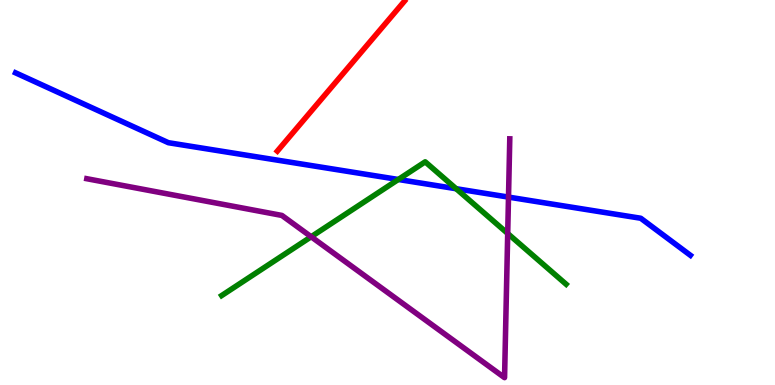[{'lines': ['blue', 'red'], 'intersections': []}, {'lines': ['green', 'red'], 'intersections': []}, {'lines': ['purple', 'red'], 'intersections': []}, {'lines': ['blue', 'green'], 'intersections': [{'x': 5.14, 'y': 5.34}, {'x': 5.89, 'y': 5.1}]}, {'lines': ['blue', 'purple'], 'intersections': [{'x': 6.56, 'y': 4.88}]}, {'lines': ['green', 'purple'], 'intersections': [{'x': 4.01, 'y': 3.85}, {'x': 6.55, 'y': 3.94}]}]